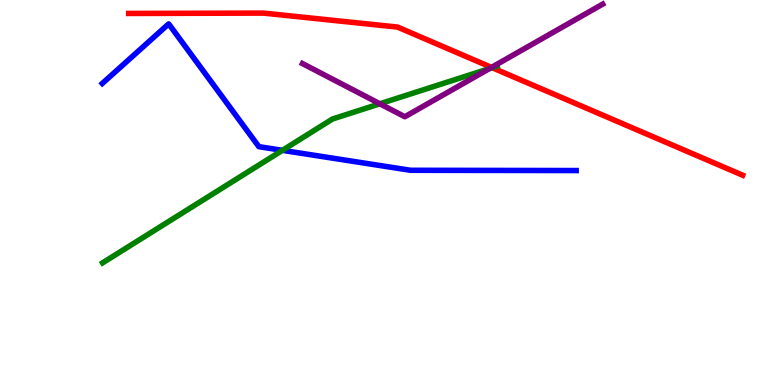[{'lines': ['blue', 'red'], 'intersections': []}, {'lines': ['green', 'red'], 'intersections': [{'x': 6.35, 'y': 8.24}]}, {'lines': ['purple', 'red'], 'intersections': [{'x': 6.34, 'y': 8.25}]}, {'lines': ['blue', 'green'], 'intersections': [{'x': 3.64, 'y': 6.1}]}, {'lines': ['blue', 'purple'], 'intersections': []}, {'lines': ['green', 'purple'], 'intersections': [{'x': 4.9, 'y': 7.3}, {'x': 6.31, 'y': 8.22}]}]